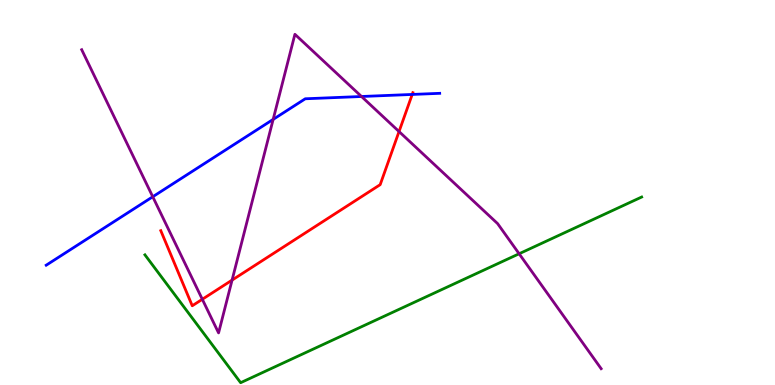[{'lines': ['blue', 'red'], 'intersections': [{'x': 5.32, 'y': 7.55}]}, {'lines': ['green', 'red'], 'intersections': []}, {'lines': ['purple', 'red'], 'intersections': [{'x': 2.61, 'y': 2.23}, {'x': 2.99, 'y': 2.72}, {'x': 5.15, 'y': 6.58}]}, {'lines': ['blue', 'green'], 'intersections': []}, {'lines': ['blue', 'purple'], 'intersections': [{'x': 1.97, 'y': 4.89}, {'x': 3.52, 'y': 6.9}, {'x': 4.66, 'y': 7.49}]}, {'lines': ['green', 'purple'], 'intersections': [{'x': 6.7, 'y': 3.41}]}]